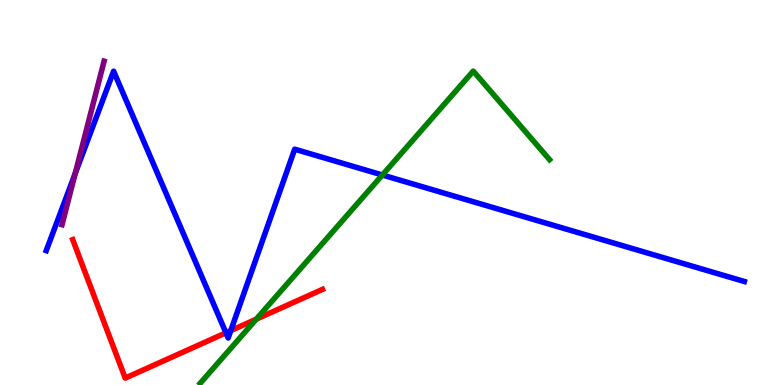[{'lines': ['blue', 'red'], 'intersections': [{'x': 2.92, 'y': 1.36}, {'x': 2.98, 'y': 1.41}]}, {'lines': ['green', 'red'], 'intersections': [{'x': 3.31, 'y': 1.71}]}, {'lines': ['purple', 'red'], 'intersections': []}, {'lines': ['blue', 'green'], 'intersections': [{'x': 4.93, 'y': 5.45}]}, {'lines': ['blue', 'purple'], 'intersections': [{'x': 0.97, 'y': 5.49}]}, {'lines': ['green', 'purple'], 'intersections': []}]